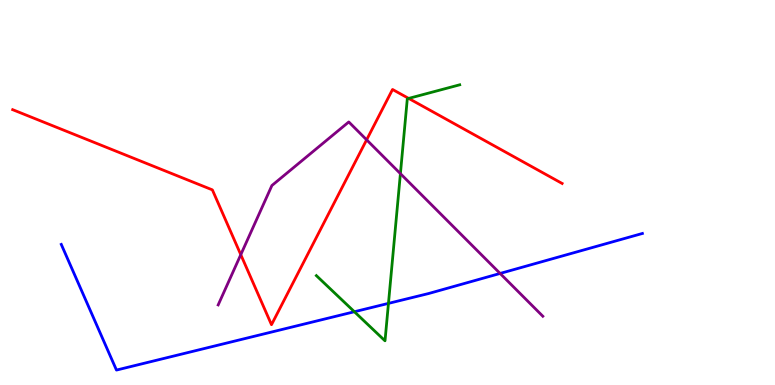[{'lines': ['blue', 'red'], 'intersections': []}, {'lines': ['green', 'red'], 'intersections': [{'x': 5.27, 'y': 7.44}]}, {'lines': ['purple', 'red'], 'intersections': [{'x': 3.11, 'y': 3.39}, {'x': 4.73, 'y': 6.37}]}, {'lines': ['blue', 'green'], 'intersections': [{'x': 4.57, 'y': 1.9}, {'x': 5.01, 'y': 2.12}]}, {'lines': ['blue', 'purple'], 'intersections': [{'x': 6.45, 'y': 2.9}]}, {'lines': ['green', 'purple'], 'intersections': [{'x': 5.17, 'y': 5.49}]}]